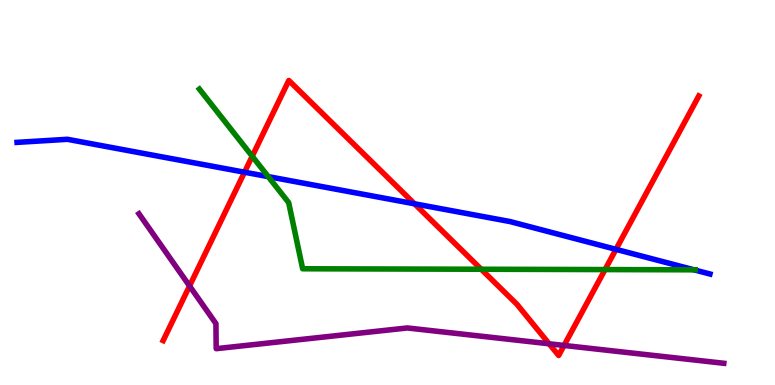[{'lines': ['blue', 'red'], 'intersections': [{'x': 3.15, 'y': 5.53}, {'x': 5.35, 'y': 4.71}, {'x': 7.95, 'y': 3.52}]}, {'lines': ['green', 'red'], 'intersections': [{'x': 3.25, 'y': 5.94}, {'x': 6.21, 'y': 3.01}, {'x': 7.81, 'y': 3.0}]}, {'lines': ['purple', 'red'], 'intersections': [{'x': 2.45, 'y': 2.57}, {'x': 7.09, 'y': 1.07}, {'x': 7.28, 'y': 1.03}]}, {'lines': ['blue', 'green'], 'intersections': [{'x': 3.46, 'y': 5.41}, {'x': 8.96, 'y': 2.99}]}, {'lines': ['blue', 'purple'], 'intersections': []}, {'lines': ['green', 'purple'], 'intersections': []}]